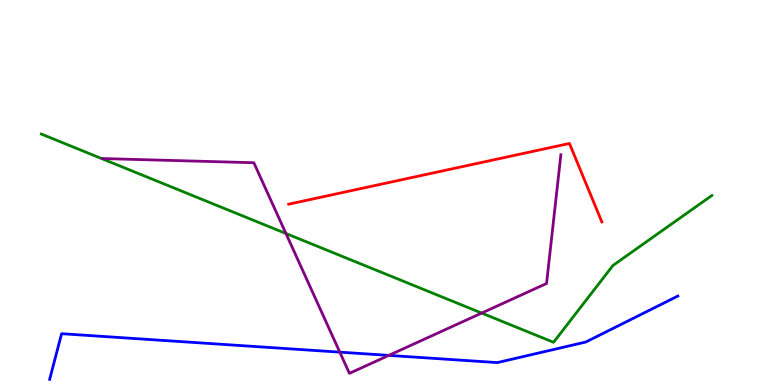[{'lines': ['blue', 'red'], 'intersections': []}, {'lines': ['green', 'red'], 'intersections': []}, {'lines': ['purple', 'red'], 'intersections': []}, {'lines': ['blue', 'green'], 'intersections': []}, {'lines': ['blue', 'purple'], 'intersections': [{'x': 4.38, 'y': 0.853}, {'x': 5.02, 'y': 0.769}]}, {'lines': ['green', 'purple'], 'intersections': [{'x': 3.69, 'y': 3.94}, {'x': 6.22, 'y': 1.87}]}]